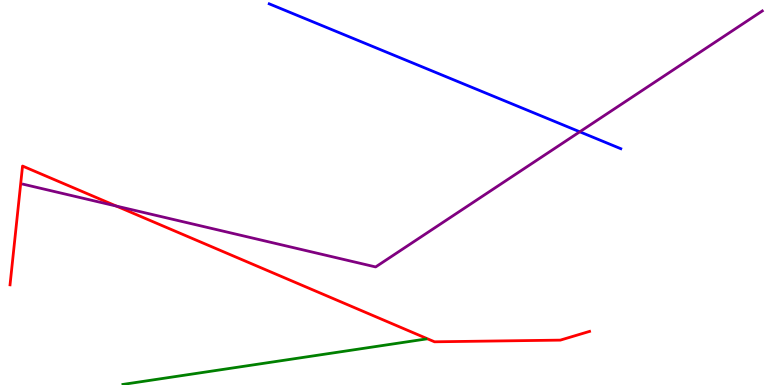[{'lines': ['blue', 'red'], 'intersections': []}, {'lines': ['green', 'red'], 'intersections': []}, {'lines': ['purple', 'red'], 'intersections': [{'x': 1.5, 'y': 4.65}]}, {'lines': ['blue', 'green'], 'intersections': []}, {'lines': ['blue', 'purple'], 'intersections': [{'x': 7.48, 'y': 6.58}]}, {'lines': ['green', 'purple'], 'intersections': []}]